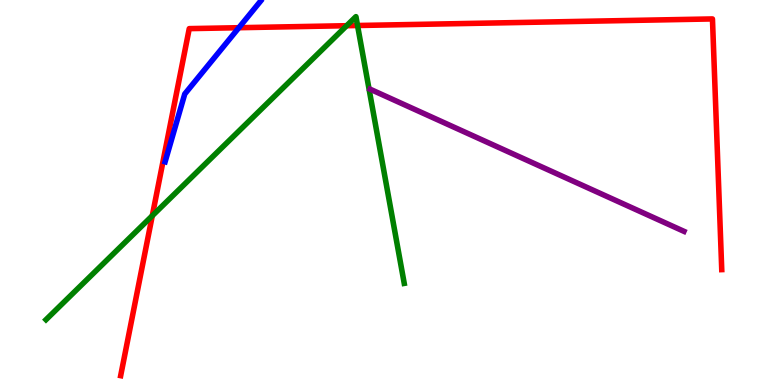[{'lines': ['blue', 'red'], 'intersections': [{'x': 3.08, 'y': 9.28}]}, {'lines': ['green', 'red'], 'intersections': [{'x': 1.96, 'y': 4.4}, {'x': 4.47, 'y': 9.33}, {'x': 4.61, 'y': 9.34}]}, {'lines': ['purple', 'red'], 'intersections': []}, {'lines': ['blue', 'green'], 'intersections': []}, {'lines': ['blue', 'purple'], 'intersections': []}, {'lines': ['green', 'purple'], 'intersections': []}]